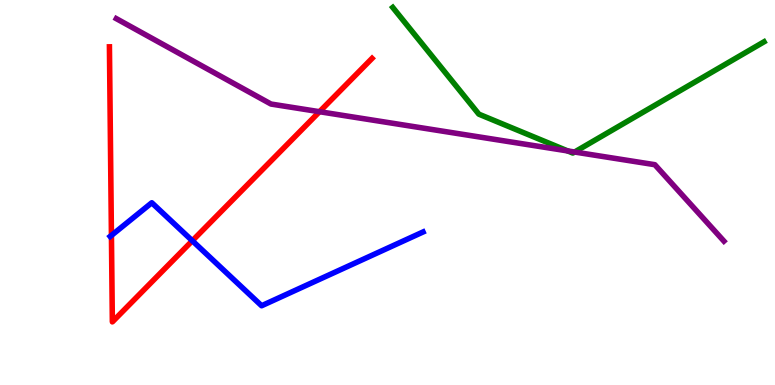[{'lines': ['blue', 'red'], 'intersections': [{'x': 1.44, 'y': 3.89}, {'x': 2.48, 'y': 3.75}]}, {'lines': ['green', 'red'], 'intersections': []}, {'lines': ['purple', 'red'], 'intersections': [{'x': 4.12, 'y': 7.1}]}, {'lines': ['blue', 'green'], 'intersections': []}, {'lines': ['blue', 'purple'], 'intersections': []}, {'lines': ['green', 'purple'], 'intersections': [{'x': 7.32, 'y': 6.08}, {'x': 7.41, 'y': 6.05}]}]